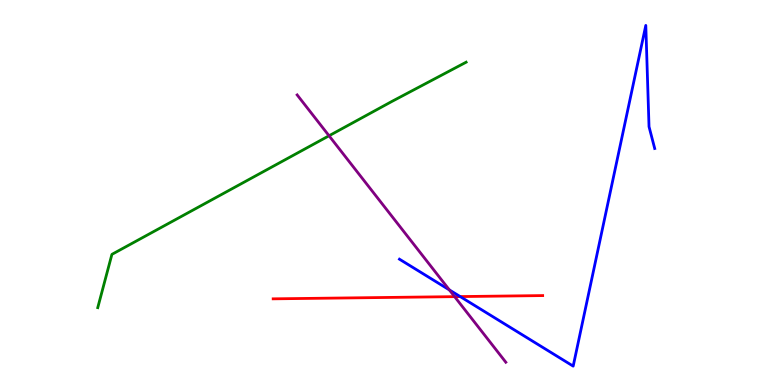[{'lines': ['blue', 'red'], 'intersections': [{'x': 5.94, 'y': 2.3}]}, {'lines': ['green', 'red'], 'intersections': []}, {'lines': ['purple', 'red'], 'intersections': [{'x': 5.87, 'y': 2.29}]}, {'lines': ['blue', 'green'], 'intersections': []}, {'lines': ['blue', 'purple'], 'intersections': [{'x': 5.8, 'y': 2.47}]}, {'lines': ['green', 'purple'], 'intersections': [{'x': 4.25, 'y': 6.47}]}]